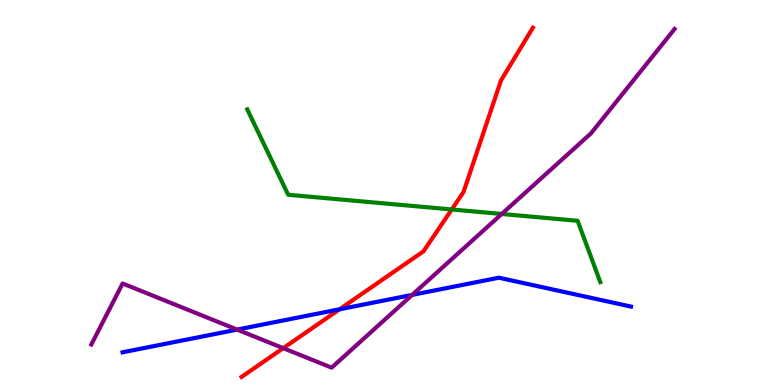[{'lines': ['blue', 'red'], 'intersections': [{'x': 4.38, 'y': 1.97}]}, {'lines': ['green', 'red'], 'intersections': [{'x': 5.83, 'y': 4.56}]}, {'lines': ['purple', 'red'], 'intersections': [{'x': 3.65, 'y': 0.957}]}, {'lines': ['blue', 'green'], 'intersections': []}, {'lines': ['blue', 'purple'], 'intersections': [{'x': 3.06, 'y': 1.44}, {'x': 5.32, 'y': 2.34}]}, {'lines': ['green', 'purple'], 'intersections': [{'x': 6.47, 'y': 4.44}]}]